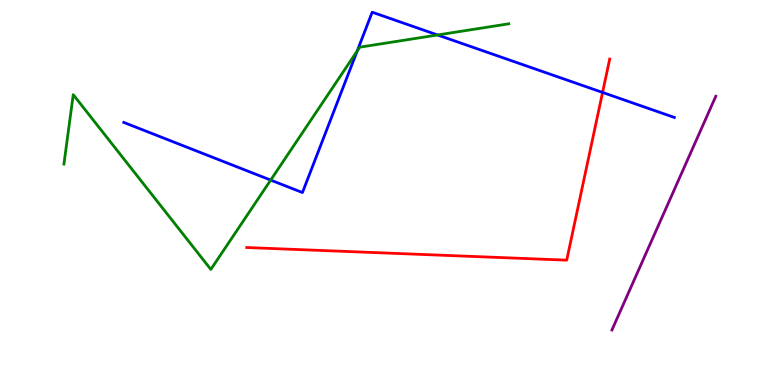[{'lines': ['blue', 'red'], 'intersections': [{'x': 7.78, 'y': 7.6}]}, {'lines': ['green', 'red'], 'intersections': []}, {'lines': ['purple', 'red'], 'intersections': []}, {'lines': ['blue', 'green'], 'intersections': [{'x': 3.49, 'y': 5.32}, {'x': 4.61, 'y': 8.67}, {'x': 5.65, 'y': 9.09}]}, {'lines': ['blue', 'purple'], 'intersections': []}, {'lines': ['green', 'purple'], 'intersections': []}]